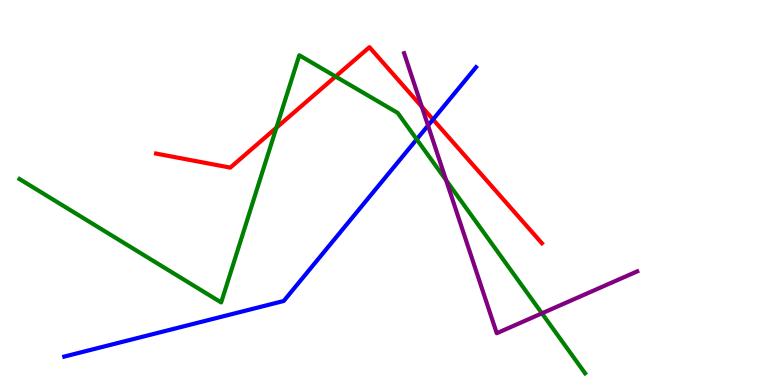[{'lines': ['blue', 'red'], 'intersections': [{'x': 5.59, 'y': 6.9}]}, {'lines': ['green', 'red'], 'intersections': [{'x': 3.57, 'y': 6.68}, {'x': 4.33, 'y': 8.01}]}, {'lines': ['purple', 'red'], 'intersections': [{'x': 5.44, 'y': 7.23}]}, {'lines': ['blue', 'green'], 'intersections': [{'x': 5.38, 'y': 6.38}]}, {'lines': ['blue', 'purple'], 'intersections': [{'x': 5.52, 'y': 6.74}]}, {'lines': ['green', 'purple'], 'intersections': [{'x': 5.76, 'y': 5.32}, {'x': 6.99, 'y': 1.86}]}]